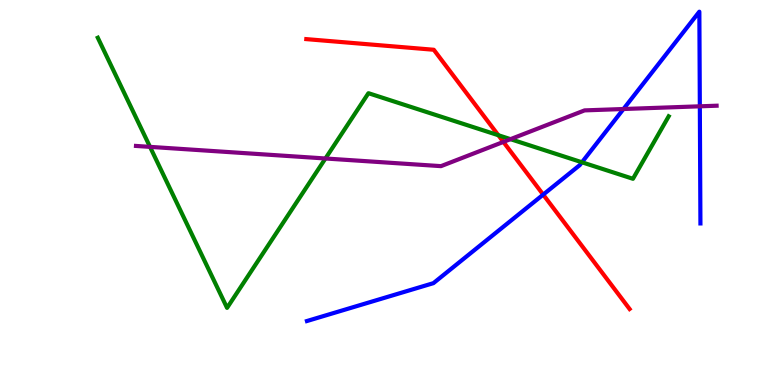[{'lines': ['blue', 'red'], 'intersections': [{'x': 7.01, 'y': 4.95}]}, {'lines': ['green', 'red'], 'intersections': [{'x': 6.43, 'y': 6.49}]}, {'lines': ['purple', 'red'], 'intersections': [{'x': 6.5, 'y': 6.31}]}, {'lines': ['blue', 'green'], 'intersections': [{'x': 7.51, 'y': 5.78}]}, {'lines': ['blue', 'purple'], 'intersections': [{'x': 8.04, 'y': 7.17}, {'x': 9.03, 'y': 7.24}]}, {'lines': ['green', 'purple'], 'intersections': [{'x': 1.94, 'y': 6.19}, {'x': 4.2, 'y': 5.88}, {'x': 6.59, 'y': 6.39}]}]